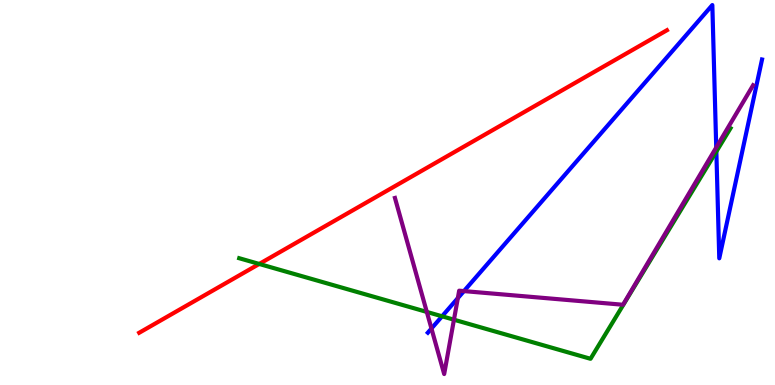[{'lines': ['blue', 'red'], 'intersections': []}, {'lines': ['green', 'red'], 'intersections': [{'x': 3.34, 'y': 3.14}]}, {'lines': ['purple', 'red'], 'intersections': []}, {'lines': ['blue', 'green'], 'intersections': [{'x': 5.7, 'y': 1.78}, {'x': 9.24, 'y': 6.06}]}, {'lines': ['blue', 'purple'], 'intersections': [{'x': 5.57, 'y': 1.47}, {'x': 5.91, 'y': 2.26}, {'x': 5.99, 'y': 2.44}, {'x': 9.24, 'y': 6.17}]}, {'lines': ['green', 'purple'], 'intersections': [{'x': 5.51, 'y': 1.9}, {'x': 5.86, 'y': 1.7}]}]